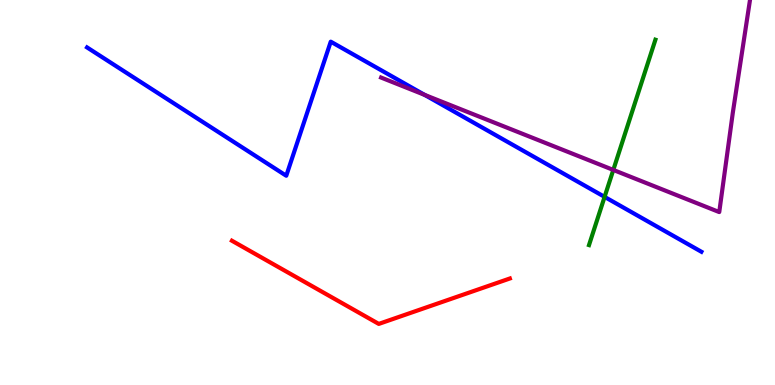[{'lines': ['blue', 'red'], 'intersections': []}, {'lines': ['green', 'red'], 'intersections': []}, {'lines': ['purple', 'red'], 'intersections': []}, {'lines': ['blue', 'green'], 'intersections': [{'x': 7.8, 'y': 4.89}]}, {'lines': ['blue', 'purple'], 'intersections': [{'x': 5.48, 'y': 7.54}]}, {'lines': ['green', 'purple'], 'intersections': [{'x': 7.91, 'y': 5.59}]}]